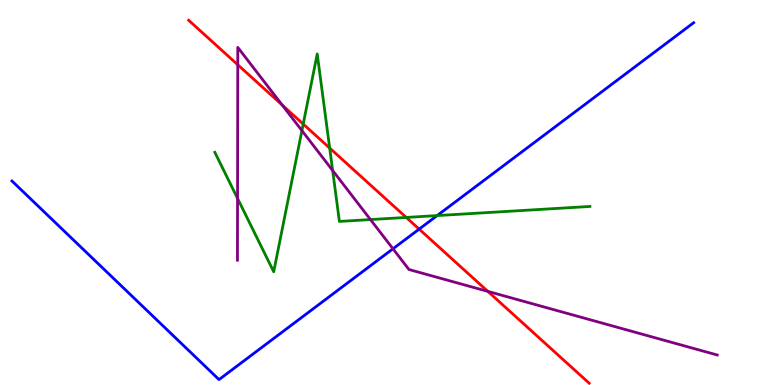[{'lines': ['blue', 'red'], 'intersections': [{'x': 5.41, 'y': 4.05}]}, {'lines': ['green', 'red'], 'intersections': [{'x': 3.91, 'y': 6.78}, {'x': 4.25, 'y': 6.15}, {'x': 5.24, 'y': 4.35}]}, {'lines': ['purple', 'red'], 'intersections': [{'x': 3.07, 'y': 8.32}, {'x': 3.64, 'y': 7.27}, {'x': 6.29, 'y': 2.43}]}, {'lines': ['blue', 'green'], 'intersections': [{'x': 5.64, 'y': 4.4}]}, {'lines': ['blue', 'purple'], 'intersections': [{'x': 5.07, 'y': 3.54}]}, {'lines': ['green', 'purple'], 'intersections': [{'x': 3.07, 'y': 4.85}, {'x': 3.9, 'y': 6.61}, {'x': 4.29, 'y': 5.57}, {'x': 4.78, 'y': 4.3}]}]